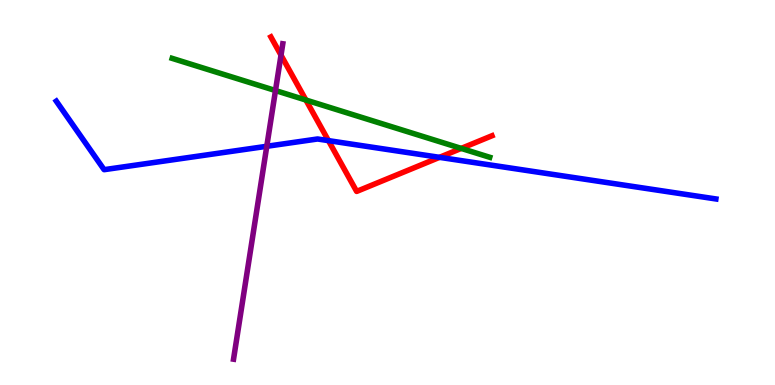[{'lines': ['blue', 'red'], 'intersections': [{'x': 4.24, 'y': 6.35}, {'x': 5.67, 'y': 5.91}]}, {'lines': ['green', 'red'], 'intersections': [{'x': 3.95, 'y': 7.4}, {'x': 5.95, 'y': 6.15}]}, {'lines': ['purple', 'red'], 'intersections': [{'x': 3.63, 'y': 8.57}]}, {'lines': ['blue', 'green'], 'intersections': []}, {'lines': ['blue', 'purple'], 'intersections': [{'x': 3.44, 'y': 6.2}]}, {'lines': ['green', 'purple'], 'intersections': [{'x': 3.55, 'y': 7.65}]}]